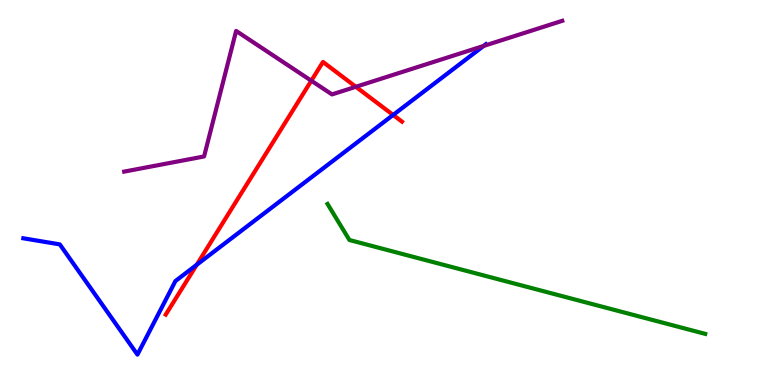[{'lines': ['blue', 'red'], 'intersections': [{'x': 2.54, 'y': 3.12}, {'x': 5.07, 'y': 7.01}]}, {'lines': ['green', 'red'], 'intersections': []}, {'lines': ['purple', 'red'], 'intersections': [{'x': 4.02, 'y': 7.9}, {'x': 4.59, 'y': 7.75}]}, {'lines': ['blue', 'green'], 'intersections': []}, {'lines': ['blue', 'purple'], 'intersections': [{'x': 6.24, 'y': 8.81}]}, {'lines': ['green', 'purple'], 'intersections': []}]